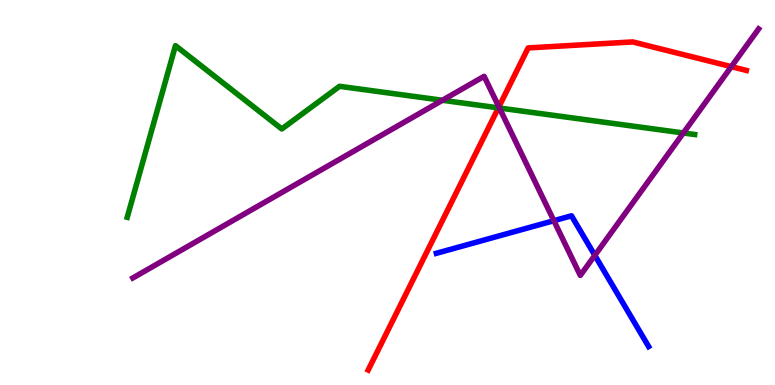[{'lines': ['blue', 'red'], 'intersections': []}, {'lines': ['green', 'red'], 'intersections': [{'x': 6.43, 'y': 7.2}]}, {'lines': ['purple', 'red'], 'intersections': [{'x': 6.44, 'y': 7.22}, {'x': 9.44, 'y': 8.27}]}, {'lines': ['blue', 'green'], 'intersections': []}, {'lines': ['blue', 'purple'], 'intersections': [{'x': 7.15, 'y': 4.27}, {'x': 7.68, 'y': 3.37}]}, {'lines': ['green', 'purple'], 'intersections': [{'x': 5.71, 'y': 7.4}, {'x': 6.44, 'y': 7.19}, {'x': 8.82, 'y': 6.55}]}]